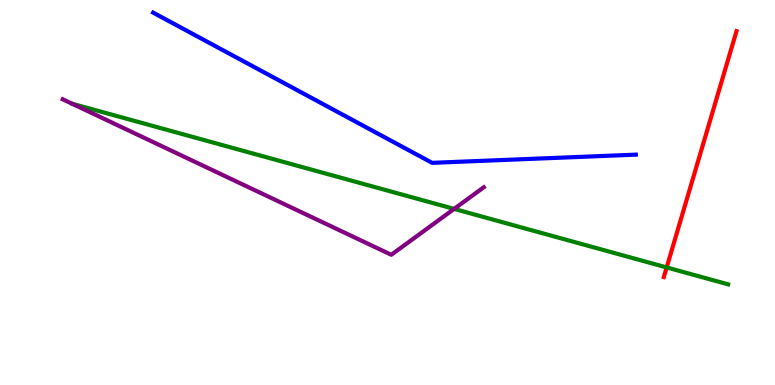[{'lines': ['blue', 'red'], 'intersections': []}, {'lines': ['green', 'red'], 'intersections': [{'x': 8.6, 'y': 3.05}]}, {'lines': ['purple', 'red'], 'intersections': []}, {'lines': ['blue', 'green'], 'intersections': []}, {'lines': ['blue', 'purple'], 'intersections': []}, {'lines': ['green', 'purple'], 'intersections': [{'x': 5.86, 'y': 4.57}]}]